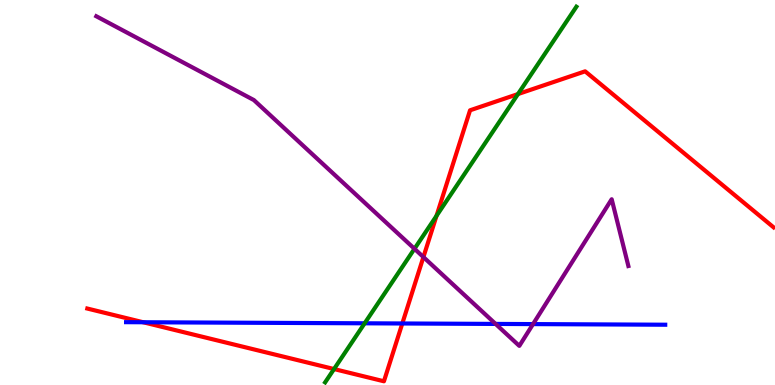[{'lines': ['blue', 'red'], 'intersections': [{'x': 1.85, 'y': 1.63}, {'x': 5.19, 'y': 1.6}]}, {'lines': ['green', 'red'], 'intersections': [{'x': 4.31, 'y': 0.414}, {'x': 5.63, 'y': 4.39}, {'x': 6.68, 'y': 7.56}]}, {'lines': ['purple', 'red'], 'intersections': [{'x': 5.46, 'y': 3.32}]}, {'lines': ['blue', 'green'], 'intersections': [{'x': 4.71, 'y': 1.6}]}, {'lines': ['blue', 'purple'], 'intersections': [{'x': 6.39, 'y': 1.59}, {'x': 6.88, 'y': 1.58}]}, {'lines': ['green', 'purple'], 'intersections': [{'x': 5.35, 'y': 3.54}]}]